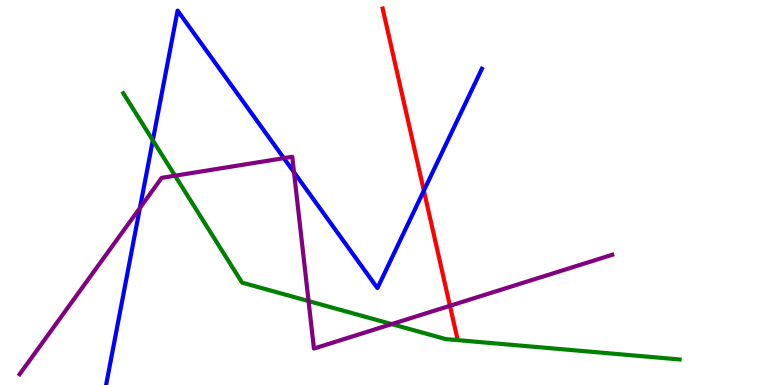[{'lines': ['blue', 'red'], 'intersections': [{'x': 5.47, 'y': 5.05}]}, {'lines': ['green', 'red'], 'intersections': []}, {'lines': ['purple', 'red'], 'intersections': [{'x': 5.81, 'y': 2.06}]}, {'lines': ['blue', 'green'], 'intersections': [{'x': 1.97, 'y': 6.36}]}, {'lines': ['blue', 'purple'], 'intersections': [{'x': 1.81, 'y': 4.6}, {'x': 3.66, 'y': 5.89}, {'x': 3.79, 'y': 5.53}]}, {'lines': ['green', 'purple'], 'intersections': [{'x': 2.26, 'y': 5.44}, {'x': 3.98, 'y': 2.18}, {'x': 5.05, 'y': 1.58}]}]